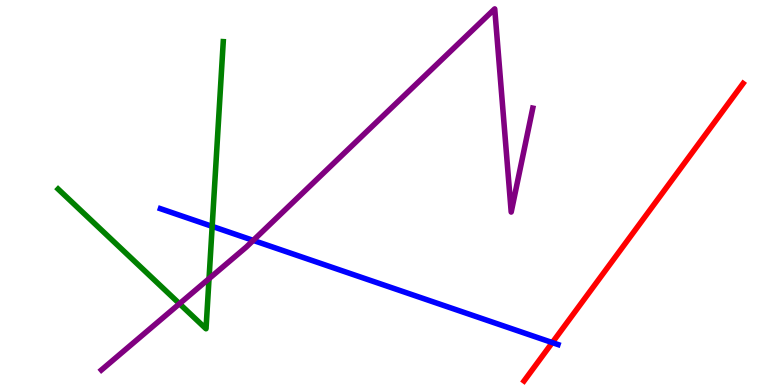[{'lines': ['blue', 'red'], 'intersections': [{'x': 7.13, 'y': 1.1}]}, {'lines': ['green', 'red'], 'intersections': []}, {'lines': ['purple', 'red'], 'intersections': []}, {'lines': ['blue', 'green'], 'intersections': [{'x': 2.74, 'y': 4.12}]}, {'lines': ['blue', 'purple'], 'intersections': [{'x': 3.27, 'y': 3.76}]}, {'lines': ['green', 'purple'], 'intersections': [{'x': 2.32, 'y': 2.11}, {'x': 2.7, 'y': 2.76}]}]